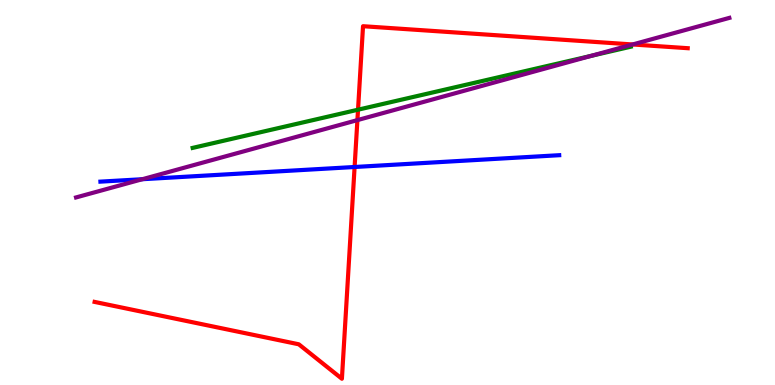[{'lines': ['blue', 'red'], 'intersections': [{'x': 4.58, 'y': 5.66}]}, {'lines': ['green', 'red'], 'intersections': [{'x': 4.62, 'y': 7.15}]}, {'lines': ['purple', 'red'], 'intersections': [{'x': 4.61, 'y': 6.88}, {'x': 8.16, 'y': 8.84}]}, {'lines': ['blue', 'green'], 'intersections': []}, {'lines': ['blue', 'purple'], 'intersections': [{'x': 1.84, 'y': 5.34}]}, {'lines': ['green', 'purple'], 'intersections': [{'x': 7.63, 'y': 8.55}]}]